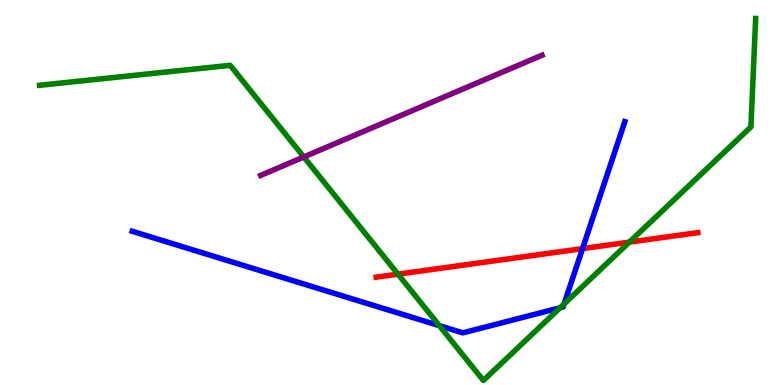[{'lines': ['blue', 'red'], 'intersections': [{'x': 7.52, 'y': 3.54}]}, {'lines': ['green', 'red'], 'intersections': [{'x': 5.14, 'y': 2.88}, {'x': 8.12, 'y': 3.71}]}, {'lines': ['purple', 'red'], 'intersections': []}, {'lines': ['blue', 'green'], 'intersections': [{'x': 5.67, 'y': 1.54}, {'x': 7.23, 'y': 2.01}, {'x': 7.28, 'y': 2.1}]}, {'lines': ['blue', 'purple'], 'intersections': []}, {'lines': ['green', 'purple'], 'intersections': [{'x': 3.92, 'y': 5.92}]}]